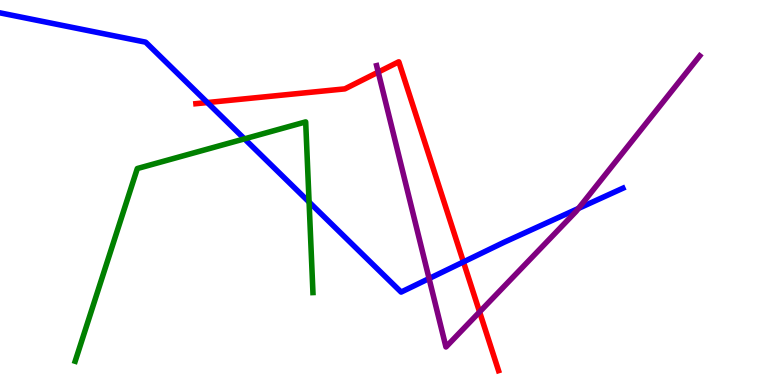[{'lines': ['blue', 'red'], 'intersections': [{'x': 2.68, 'y': 7.34}, {'x': 5.98, 'y': 3.2}]}, {'lines': ['green', 'red'], 'intersections': []}, {'lines': ['purple', 'red'], 'intersections': [{'x': 4.88, 'y': 8.13}, {'x': 6.19, 'y': 1.9}]}, {'lines': ['blue', 'green'], 'intersections': [{'x': 3.15, 'y': 6.39}, {'x': 3.99, 'y': 4.75}]}, {'lines': ['blue', 'purple'], 'intersections': [{'x': 5.54, 'y': 2.77}, {'x': 7.46, 'y': 4.59}]}, {'lines': ['green', 'purple'], 'intersections': []}]